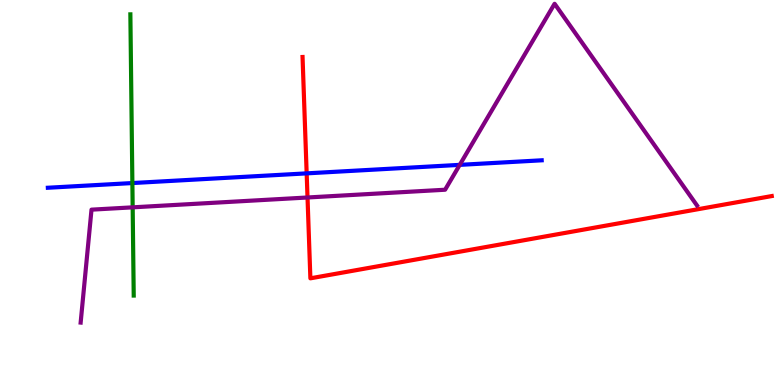[{'lines': ['blue', 'red'], 'intersections': [{'x': 3.96, 'y': 5.5}]}, {'lines': ['green', 'red'], 'intersections': []}, {'lines': ['purple', 'red'], 'intersections': [{'x': 3.97, 'y': 4.87}]}, {'lines': ['blue', 'green'], 'intersections': [{'x': 1.71, 'y': 5.25}]}, {'lines': ['blue', 'purple'], 'intersections': [{'x': 5.93, 'y': 5.72}]}, {'lines': ['green', 'purple'], 'intersections': [{'x': 1.71, 'y': 4.61}]}]